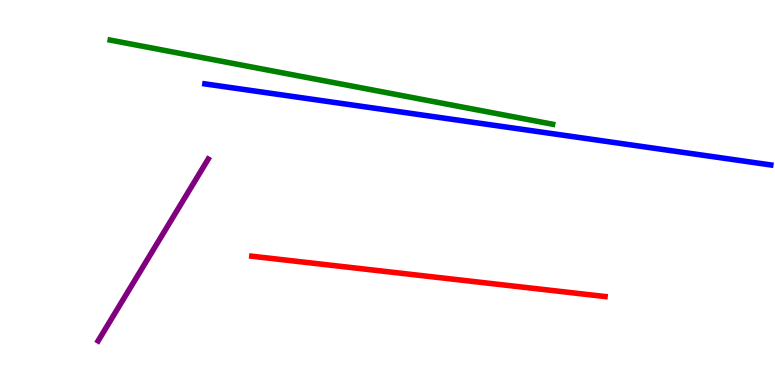[{'lines': ['blue', 'red'], 'intersections': []}, {'lines': ['green', 'red'], 'intersections': []}, {'lines': ['purple', 'red'], 'intersections': []}, {'lines': ['blue', 'green'], 'intersections': []}, {'lines': ['blue', 'purple'], 'intersections': []}, {'lines': ['green', 'purple'], 'intersections': []}]